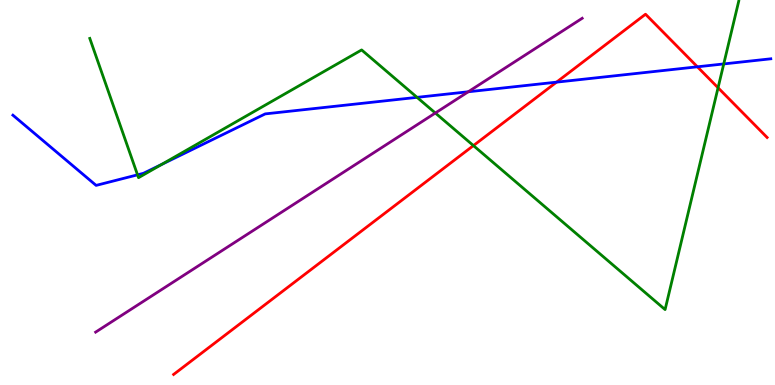[{'lines': ['blue', 'red'], 'intersections': [{'x': 7.18, 'y': 7.87}, {'x': 9.0, 'y': 8.26}]}, {'lines': ['green', 'red'], 'intersections': [{'x': 6.11, 'y': 6.22}, {'x': 9.27, 'y': 7.72}]}, {'lines': ['purple', 'red'], 'intersections': []}, {'lines': ['blue', 'green'], 'intersections': [{'x': 1.77, 'y': 5.46}, {'x': 2.09, 'y': 5.73}, {'x': 5.38, 'y': 7.47}, {'x': 9.34, 'y': 8.34}]}, {'lines': ['blue', 'purple'], 'intersections': [{'x': 6.04, 'y': 7.62}]}, {'lines': ['green', 'purple'], 'intersections': [{'x': 5.62, 'y': 7.06}]}]